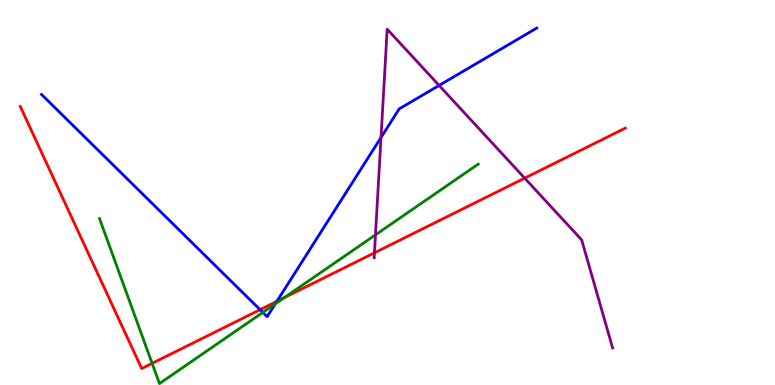[{'lines': ['blue', 'red'], 'intersections': [{'x': 3.36, 'y': 1.96}, {'x': 3.57, 'y': 2.17}]}, {'lines': ['green', 'red'], 'intersections': [{'x': 1.96, 'y': 0.562}, {'x': 3.67, 'y': 2.27}]}, {'lines': ['purple', 'red'], 'intersections': [{'x': 4.83, 'y': 3.43}, {'x': 6.77, 'y': 5.37}]}, {'lines': ['blue', 'green'], 'intersections': [{'x': 3.39, 'y': 1.89}, {'x': 3.55, 'y': 2.11}]}, {'lines': ['blue', 'purple'], 'intersections': [{'x': 4.92, 'y': 6.43}, {'x': 5.67, 'y': 7.78}]}, {'lines': ['green', 'purple'], 'intersections': [{'x': 4.84, 'y': 3.9}]}]